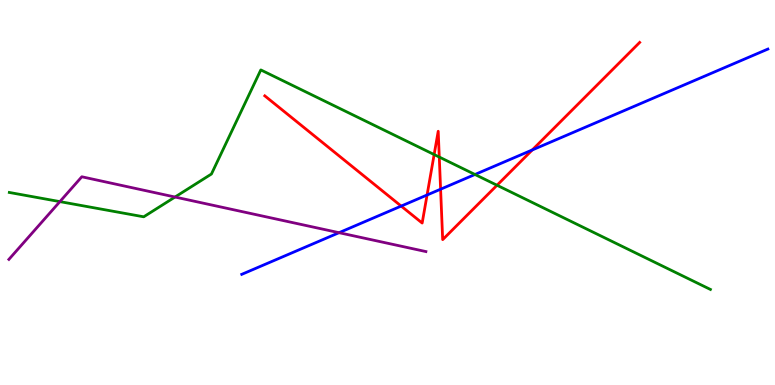[{'lines': ['blue', 'red'], 'intersections': [{'x': 5.18, 'y': 4.65}, {'x': 5.51, 'y': 4.94}, {'x': 5.69, 'y': 5.09}, {'x': 6.87, 'y': 6.11}]}, {'lines': ['green', 'red'], 'intersections': [{'x': 5.6, 'y': 5.99}, {'x': 5.67, 'y': 5.92}, {'x': 6.41, 'y': 5.19}]}, {'lines': ['purple', 'red'], 'intersections': []}, {'lines': ['blue', 'green'], 'intersections': [{'x': 6.13, 'y': 5.47}]}, {'lines': ['blue', 'purple'], 'intersections': [{'x': 4.37, 'y': 3.96}]}, {'lines': ['green', 'purple'], 'intersections': [{'x': 0.773, 'y': 4.76}, {'x': 2.26, 'y': 4.88}]}]